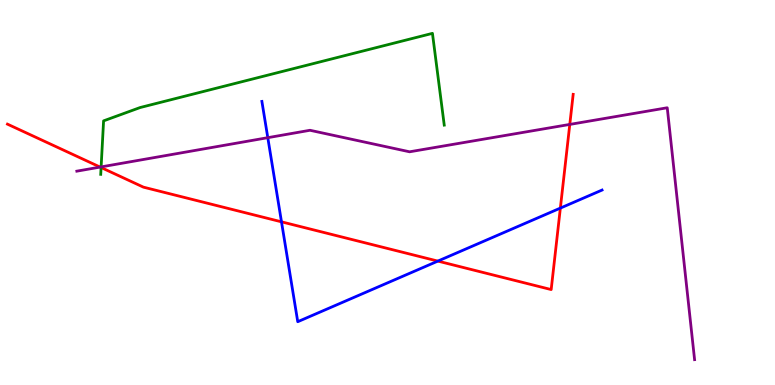[{'lines': ['blue', 'red'], 'intersections': [{'x': 3.63, 'y': 4.24}, {'x': 5.65, 'y': 3.22}, {'x': 7.23, 'y': 4.59}]}, {'lines': ['green', 'red'], 'intersections': [{'x': 1.3, 'y': 5.65}]}, {'lines': ['purple', 'red'], 'intersections': [{'x': 1.29, 'y': 5.66}, {'x': 7.35, 'y': 6.77}]}, {'lines': ['blue', 'green'], 'intersections': []}, {'lines': ['blue', 'purple'], 'intersections': [{'x': 3.46, 'y': 6.42}]}, {'lines': ['green', 'purple'], 'intersections': [{'x': 1.3, 'y': 5.66}]}]